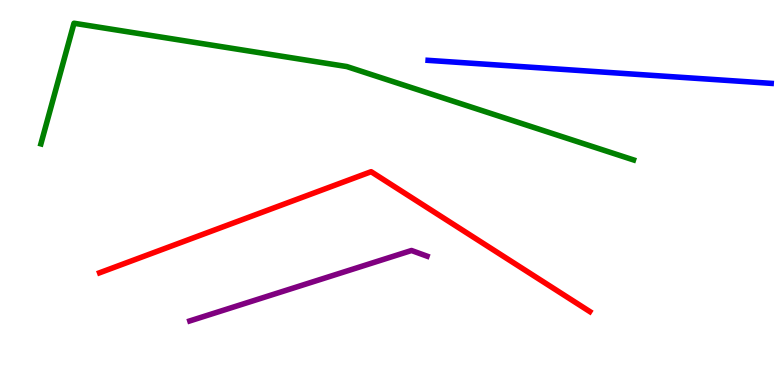[{'lines': ['blue', 'red'], 'intersections': []}, {'lines': ['green', 'red'], 'intersections': []}, {'lines': ['purple', 'red'], 'intersections': []}, {'lines': ['blue', 'green'], 'intersections': []}, {'lines': ['blue', 'purple'], 'intersections': []}, {'lines': ['green', 'purple'], 'intersections': []}]